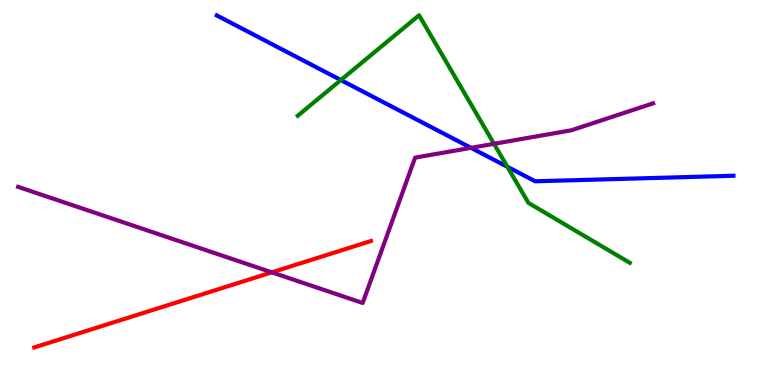[{'lines': ['blue', 'red'], 'intersections': []}, {'lines': ['green', 'red'], 'intersections': []}, {'lines': ['purple', 'red'], 'intersections': [{'x': 3.51, 'y': 2.93}]}, {'lines': ['blue', 'green'], 'intersections': [{'x': 4.4, 'y': 7.92}, {'x': 6.55, 'y': 5.67}]}, {'lines': ['blue', 'purple'], 'intersections': [{'x': 6.08, 'y': 6.16}]}, {'lines': ['green', 'purple'], 'intersections': [{'x': 6.37, 'y': 6.26}]}]